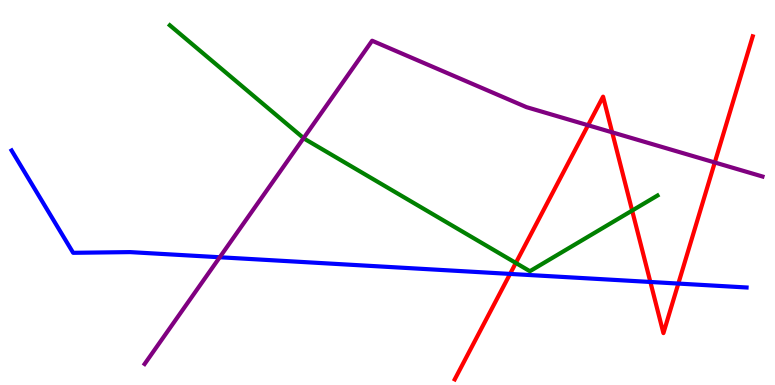[{'lines': ['blue', 'red'], 'intersections': [{'x': 6.58, 'y': 2.89}, {'x': 8.39, 'y': 2.68}, {'x': 8.75, 'y': 2.63}]}, {'lines': ['green', 'red'], 'intersections': [{'x': 6.66, 'y': 3.17}, {'x': 8.16, 'y': 4.53}]}, {'lines': ['purple', 'red'], 'intersections': [{'x': 7.59, 'y': 6.75}, {'x': 7.9, 'y': 6.56}, {'x': 9.22, 'y': 5.78}]}, {'lines': ['blue', 'green'], 'intersections': []}, {'lines': ['blue', 'purple'], 'intersections': [{'x': 2.84, 'y': 3.32}]}, {'lines': ['green', 'purple'], 'intersections': [{'x': 3.92, 'y': 6.41}]}]